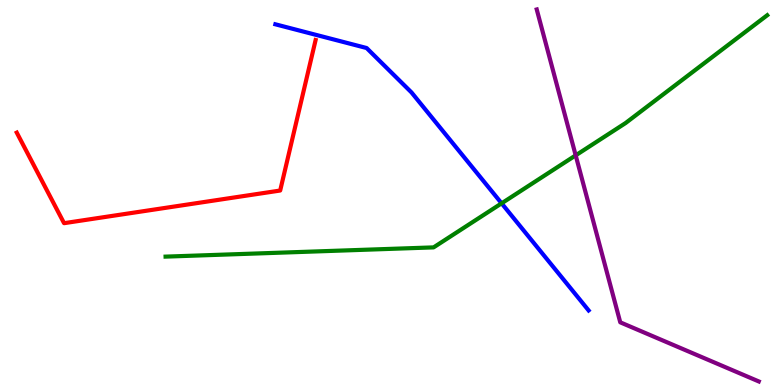[{'lines': ['blue', 'red'], 'intersections': []}, {'lines': ['green', 'red'], 'intersections': []}, {'lines': ['purple', 'red'], 'intersections': []}, {'lines': ['blue', 'green'], 'intersections': [{'x': 6.47, 'y': 4.72}]}, {'lines': ['blue', 'purple'], 'intersections': []}, {'lines': ['green', 'purple'], 'intersections': [{'x': 7.43, 'y': 5.96}]}]